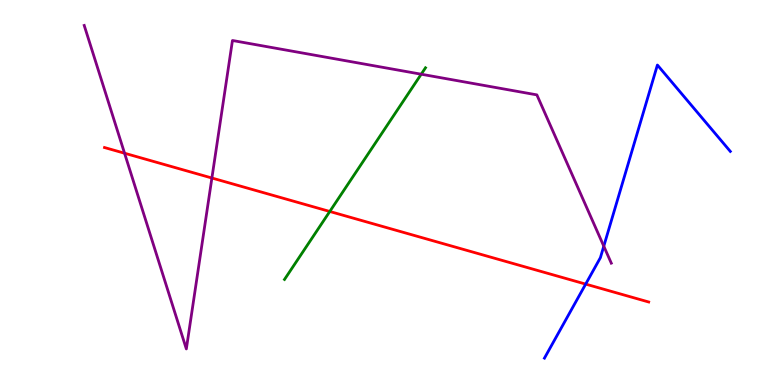[{'lines': ['blue', 'red'], 'intersections': [{'x': 7.56, 'y': 2.62}]}, {'lines': ['green', 'red'], 'intersections': [{'x': 4.26, 'y': 4.51}]}, {'lines': ['purple', 'red'], 'intersections': [{'x': 1.61, 'y': 6.02}, {'x': 2.73, 'y': 5.38}]}, {'lines': ['blue', 'green'], 'intersections': []}, {'lines': ['blue', 'purple'], 'intersections': [{'x': 7.79, 'y': 3.61}]}, {'lines': ['green', 'purple'], 'intersections': [{'x': 5.44, 'y': 8.07}]}]